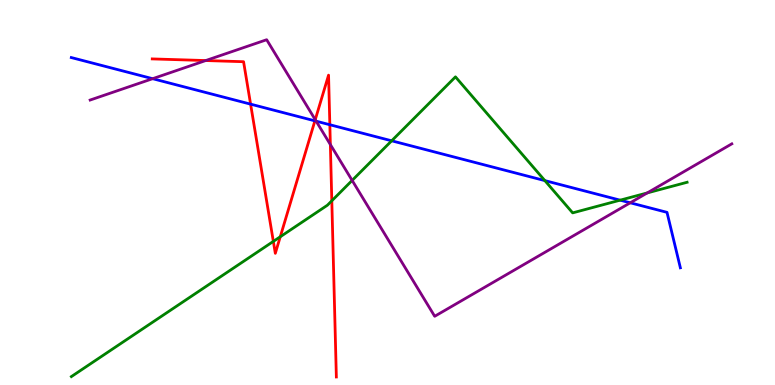[{'lines': ['blue', 'red'], 'intersections': [{'x': 3.23, 'y': 7.3}, {'x': 4.06, 'y': 6.86}, {'x': 4.26, 'y': 6.76}]}, {'lines': ['green', 'red'], 'intersections': [{'x': 3.53, 'y': 3.73}, {'x': 3.62, 'y': 3.85}, {'x': 4.28, 'y': 4.78}]}, {'lines': ['purple', 'red'], 'intersections': [{'x': 2.65, 'y': 8.43}, {'x': 4.07, 'y': 6.89}, {'x': 4.26, 'y': 6.25}]}, {'lines': ['blue', 'green'], 'intersections': [{'x': 5.05, 'y': 6.34}, {'x': 7.03, 'y': 5.31}, {'x': 8.0, 'y': 4.8}]}, {'lines': ['blue', 'purple'], 'intersections': [{'x': 1.97, 'y': 7.96}, {'x': 4.08, 'y': 6.85}, {'x': 8.13, 'y': 4.73}]}, {'lines': ['green', 'purple'], 'intersections': [{'x': 4.54, 'y': 5.31}, {'x': 8.35, 'y': 4.99}]}]